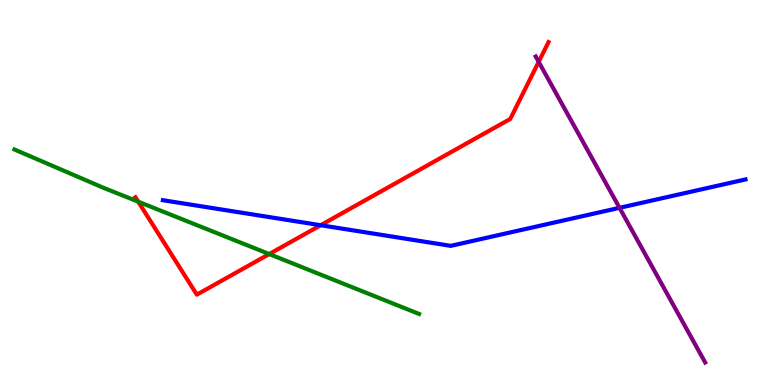[{'lines': ['blue', 'red'], 'intersections': [{'x': 4.14, 'y': 4.15}]}, {'lines': ['green', 'red'], 'intersections': [{'x': 1.78, 'y': 4.76}, {'x': 3.47, 'y': 3.4}]}, {'lines': ['purple', 'red'], 'intersections': [{'x': 6.95, 'y': 8.39}]}, {'lines': ['blue', 'green'], 'intersections': []}, {'lines': ['blue', 'purple'], 'intersections': [{'x': 7.99, 'y': 4.6}]}, {'lines': ['green', 'purple'], 'intersections': []}]